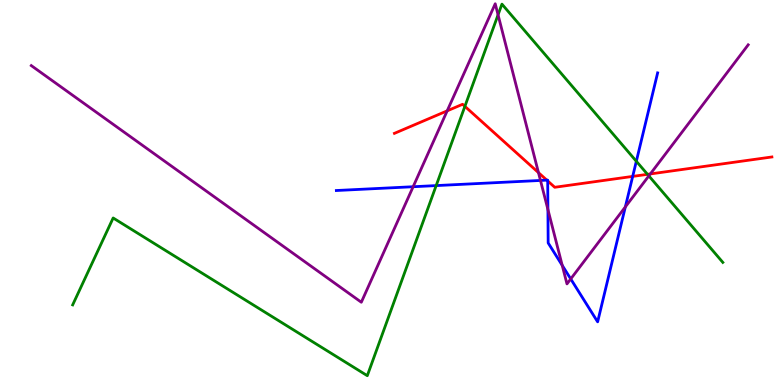[{'lines': ['blue', 'red'], 'intersections': [{'x': 7.06, 'y': 5.32}, {'x': 7.07, 'y': 5.3}, {'x': 8.16, 'y': 5.42}]}, {'lines': ['green', 'red'], 'intersections': [{'x': 6.0, 'y': 7.24}, {'x': 8.36, 'y': 5.47}]}, {'lines': ['purple', 'red'], 'intersections': [{'x': 5.77, 'y': 7.12}, {'x': 6.95, 'y': 5.52}, {'x': 8.39, 'y': 5.48}]}, {'lines': ['blue', 'green'], 'intersections': [{'x': 5.63, 'y': 5.18}, {'x': 8.21, 'y': 5.81}]}, {'lines': ['blue', 'purple'], 'intersections': [{'x': 5.33, 'y': 5.15}, {'x': 6.97, 'y': 5.31}, {'x': 7.07, 'y': 4.56}, {'x': 7.25, 'y': 3.11}, {'x': 7.36, 'y': 2.75}, {'x': 8.07, 'y': 4.63}]}, {'lines': ['green', 'purple'], 'intersections': [{'x': 6.43, 'y': 9.62}, {'x': 8.37, 'y': 5.43}]}]